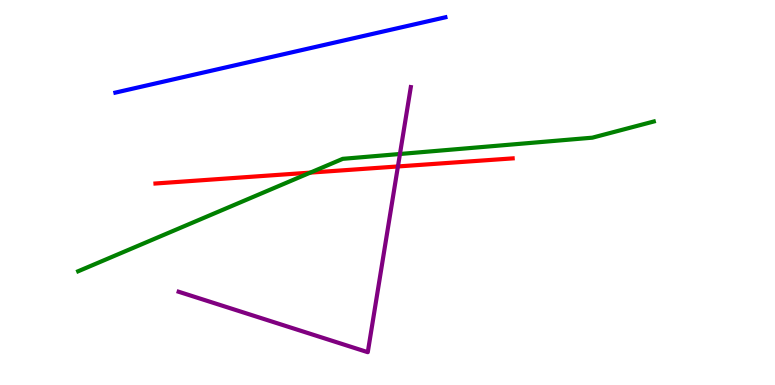[{'lines': ['blue', 'red'], 'intersections': []}, {'lines': ['green', 'red'], 'intersections': [{'x': 4.0, 'y': 5.52}]}, {'lines': ['purple', 'red'], 'intersections': [{'x': 5.13, 'y': 5.68}]}, {'lines': ['blue', 'green'], 'intersections': []}, {'lines': ['blue', 'purple'], 'intersections': []}, {'lines': ['green', 'purple'], 'intersections': [{'x': 5.16, 'y': 6.0}]}]